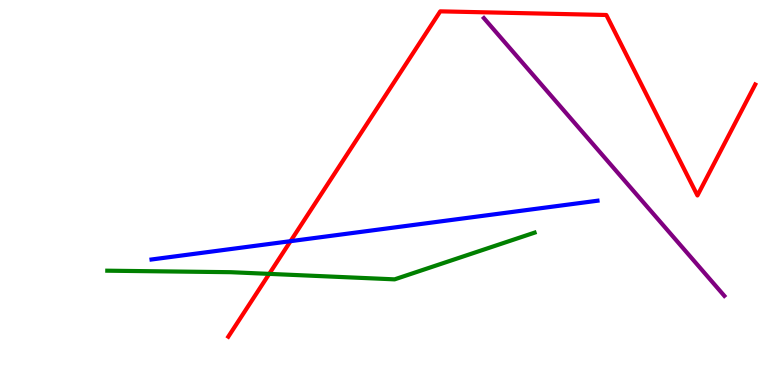[{'lines': ['blue', 'red'], 'intersections': [{'x': 3.75, 'y': 3.74}]}, {'lines': ['green', 'red'], 'intersections': [{'x': 3.47, 'y': 2.89}]}, {'lines': ['purple', 'red'], 'intersections': []}, {'lines': ['blue', 'green'], 'intersections': []}, {'lines': ['blue', 'purple'], 'intersections': []}, {'lines': ['green', 'purple'], 'intersections': []}]